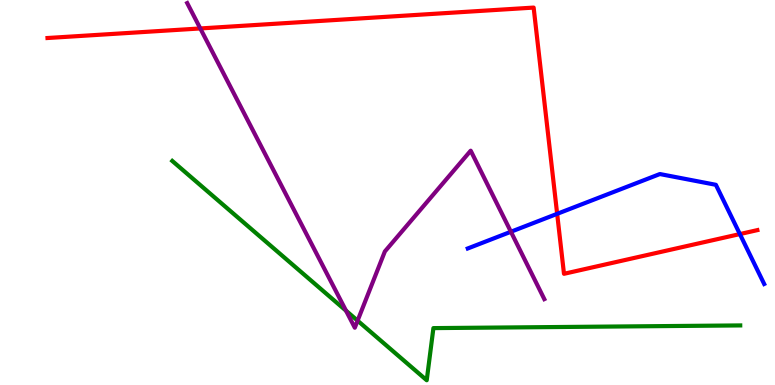[{'lines': ['blue', 'red'], 'intersections': [{'x': 7.19, 'y': 4.45}, {'x': 9.55, 'y': 3.92}]}, {'lines': ['green', 'red'], 'intersections': []}, {'lines': ['purple', 'red'], 'intersections': [{'x': 2.58, 'y': 9.26}]}, {'lines': ['blue', 'green'], 'intersections': []}, {'lines': ['blue', 'purple'], 'intersections': [{'x': 6.59, 'y': 3.98}]}, {'lines': ['green', 'purple'], 'intersections': [{'x': 4.46, 'y': 1.93}, {'x': 4.61, 'y': 1.67}]}]